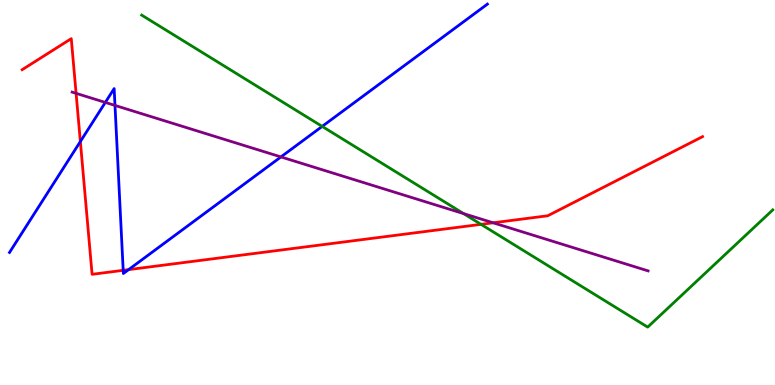[{'lines': ['blue', 'red'], 'intersections': [{'x': 1.04, 'y': 6.32}, {'x': 1.59, 'y': 2.98}, {'x': 1.66, 'y': 3.0}]}, {'lines': ['green', 'red'], 'intersections': [{'x': 6.21, 'y': 4.17}]}, {'lines': ['purple', 'red'], 'intersections': [{'x': 0.982, 'y': 7.58}, {'x': 6.36, 'y': 4.21}]}, {'lines': ['blue', 'green'], 'intersections': [{'x': 4.16, 'y': 6.72}]}, {'lines': ['blue', 'purple'], 'intersections': [{'x': 1.36, 'y': 7.34}, {'x': 1.48, 'y': 7.26}, {'x': 3.62, 'y': 5.92}]}, {'lines': ['green', 'purple'], 'intersections': [{'x': 5.98, 'y': 4.45}]}]